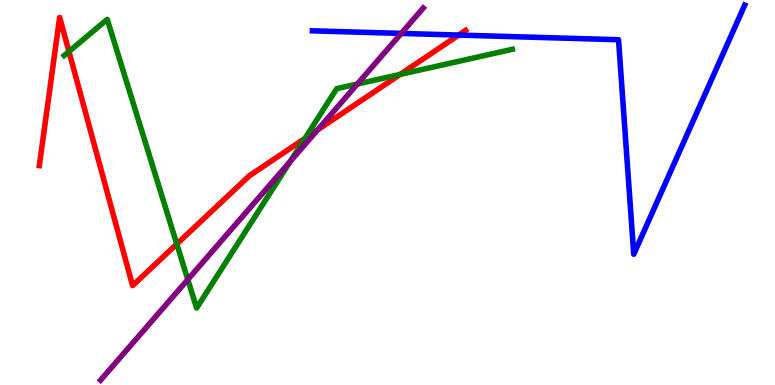[{'lines': ['blue', 'red'], 'intersections': [{'x': 5.92, 'y': 9.09}]}, {'lines': ['green', 'red'], 'intersections': [{'x': 0.89, 'y': 8.66}, {'x': 2.28, 'y': 3.66}, {'x': 3.93, 'y': 6.4}, {'x': 5.16, 'y': 8.07}]}, {'lines': ['purple', 'red'], 'intersections': [{'x': 4.1, 'y': 6.62}]}, {'lines': ['blue', 'green'], 'intersections': []}, {'lines': ['blue', 'purple'], 'intersections': [{'x': 5.18, 'y': 9.13}]}, {'lines': ['green', 'purple'], 'intersections': [{'x': 2.42, 'y': 2.74}, {'x': 3.75, 'y': 5.81}, {'x': 4.61, 'y': 7.82}]}]